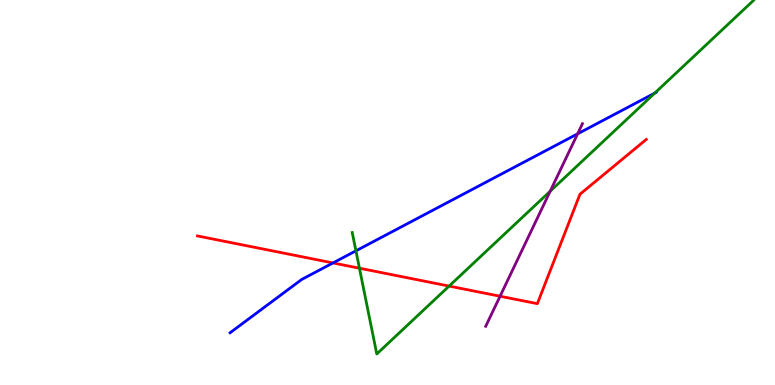[{'lines': ['blue', 'red'], 'intersections': [{'x': 4.3, 'y': 3.17}]}, {'lines': ['green', 'red'], 'intersections': [{'x': 4.64, 'y': 3.03}, {'x': 5.8, 'y': 2.57}]}, {'lines': ['purple', 'red'], 'intersections': [{'x': 6.45, 'y': 2.31}]}, {'lines': ['blue', 'green'], 'intersections': [{'x': 4.59, 'y': 3.48}, {'x': 8.45, 'y': 7.58}]}, {'lines': ['blue', 'purple'], 'intersections': [{'x': 7.45, 'y': 6.52}]}, {'lines': ['green', 'purple'], 'intersections': [{'x': 7.1, 'y': 5.03}]}]